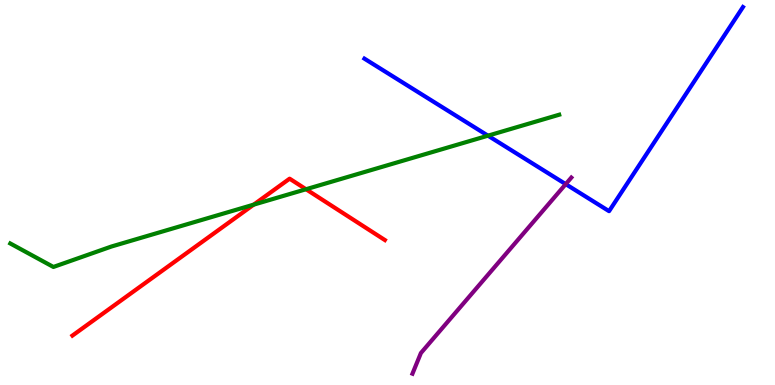[{'lines': ['blue', 'red'], 'intersections': []}, {'lines': ['green', 'red'], 'intersections': [{'x': 3.27, 'y': 4.68}, {'x': 3.95, 'y': 5.08}]}, {'lines': ['purple', 'red'], 'intersections': []}, {'lines': ['blue', 'green'], 'intersections': [{'x': 6.3, 'y': 6.48}]}, {'lines': ['blue', 'purple'], 'intersections': [{'x': 7.3, 'y': 5.22}]}, {'lines': ['green', 'purple'], 'intersections': []}]